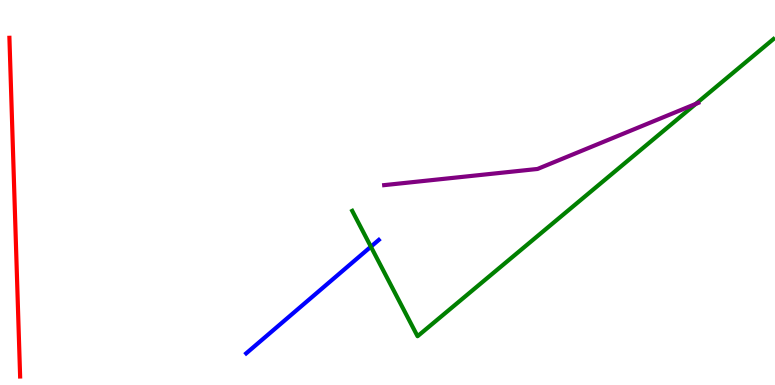[{'lines': ['blue', 'red'], 'intersections': []}, {'lines': ['green', 'red'], 'intersections': []}, {'lines': ['purple', 'red'], 'intersections': []}, {'lines': ['blue', 'green'], 'intersections': [{'x': 4.79, 'y': 3.59}]}, {'lines': ['blue', 'purple'], 'intersections': []}, {'lines': ['green', 'purple'], 'intersections': [{'x': 8.98, 'y': 7.3}]}]